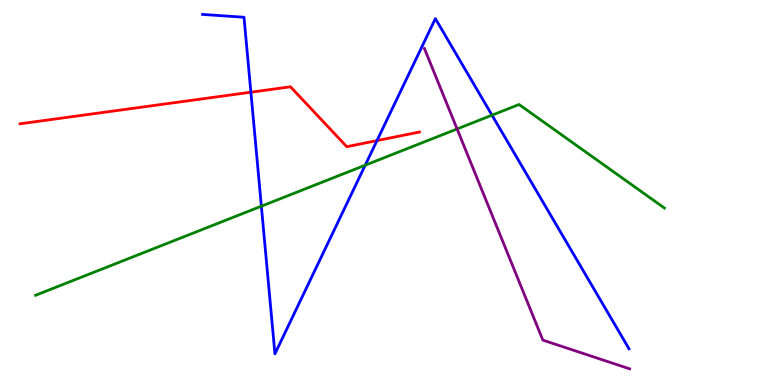[{'lines': ['blue', 'red'], 'intersections': [{'x': 3.24, 'y': 7.61}, {'x': 4.86, 'y': 6.35}]}, {'lines': ['green', 'red'], 'intersections': []}, {'lines': ['purple', 'red'], 'intersections': []}, {'lines': ['blue', 'green'], 'intersections': [{'x': 3.37, 'y': 4.64}, {'x': 4.71, 'y': 5.71}, {'x': 6.35, 'y': 7.01}]}, {'lines': ['blue', 'purple'], 'intersections': []}, {'lines': ['green', 'purple'], 'intersections': [{'x': 5.9, 'y': 6.65}]}]